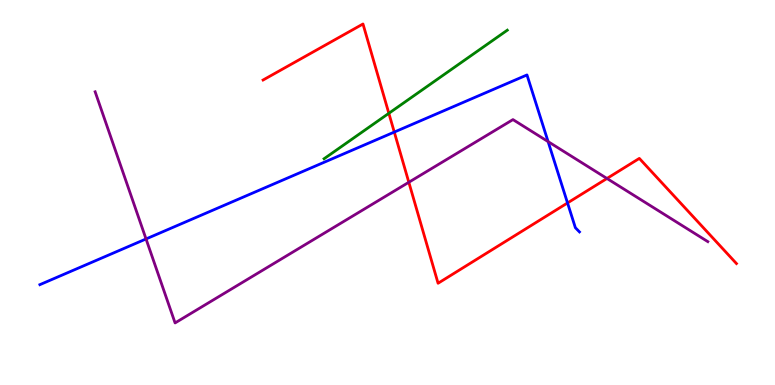[{'lines': ['blue', 'red'], 'intersections': [{'x': 5.09, 'y': 6.57}, {'x': 7.32, 'y': 4.73}]}, {'lines': ['green', 'red'], 'intersections': [{'x': 5.02, 'y': 7.06}]}, {'lines': ['purple', 'red'], 'intersections': [{'x': 5.28, 'y': 5.27}, {'x': 7.83, 'y': 5.36}]}, {'lines': ['blue', 'green'], 'intersections': []}, {'lines': ['blue', 'purple'], 'intersections': [{'x': 1.88, 'y': 3.79}, {'x': 7.07, 'y': 6.32}]}, {'lines': ['green', 'purple'], 'intersections': []}]